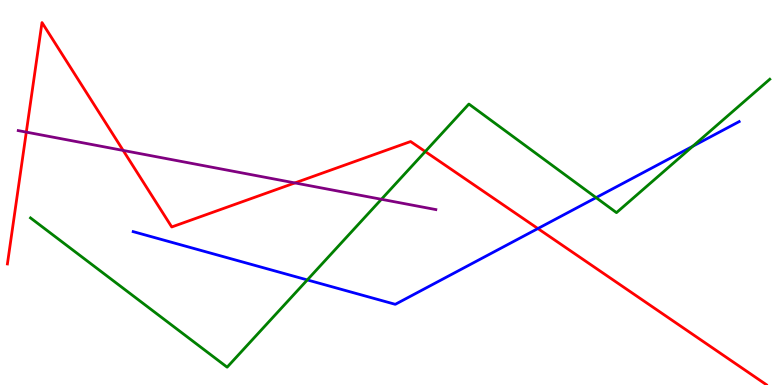[{'lines': ['blue', 'red'], 'intersections': [{'x': 6.94, 'y': 4.06}]}, {'lines': ['green', 'red'], 'intersections': [{'x': 5.49, 'y': 6.06}]}, {'lines': ['purple', 'red'], 'intersections': [{'x': 0.339, 'y': 6.57}, {'x': 1.59, 'y': 6.09}, {'x': 3.81, 'y': 5.25}]}, {'lines': ['blue', 'green'], 'intersections': [{'x': 3.97, 'y': 2.73}, {'x': 7.69, 'y': 4.87}, {'x': 8.94, 'y': 6.2}]}, {'lines': ['blue', 'purple'], 'intersections': []}, {'lines': ['green', 'purple'], 'intersections': [{'x': 4.92, 'y': 4.82}]}]